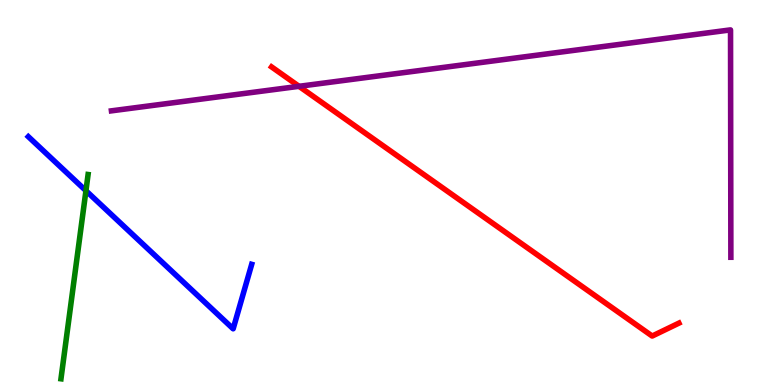[{'lines': ['blue', 'red'], 'intersections': []}, {'lines': ['green', 'red'], 'intersections': []}, {'lines': ['purple', 'red'], 'intersections': [{'x': 3.86, 'y': 7.76}]}, {'lines': ['blue', 'green'], 'intersections': [{'x': 1.11, 'y': 5.05}]}, {'lines': ['blue', 'purple'], 'intersections': []}, {'lines': ['green', 'purple'], 'intersections': []}]